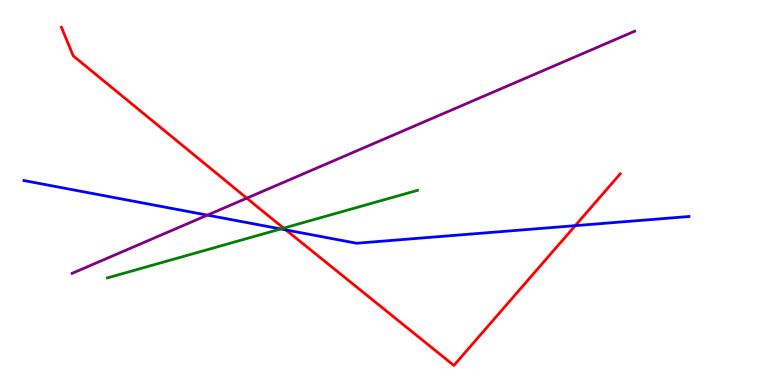[{'lines': ['blue', 'red'], 'intersections': [{'x': 3.69, 'y': 4.03}, {'x': 7.42, 'y': 4.14}]}, {'lines': ['green', 'red'], 'intersections': [{'x': 3.66, 'y': 4.07}]}, {'lines': ['purple', 'red'], 'intersections': [{'x': 3.18, 'y': 4.85}]}, {'lines': ['blue', 'green'], 'intersections': [{'x': 3.62, 'y': 4.05}]}, {'lines': ['blue', 'purple'], 'intersections': [{'x': 2.68, 'y': 4.41}]}, {'lines': ['green', 'purple'], 'intersections': []}]